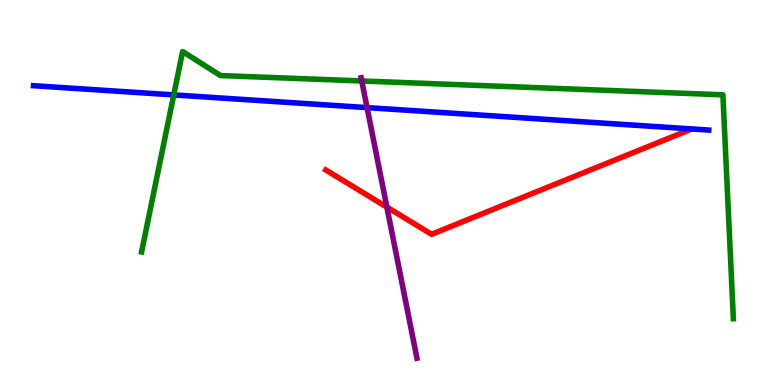[{'lines': ['blue', 'red'], 'intersections': []}, {'lines': ['green', 'red'], 'intersections': []}, {'lines': ['purple', 'red'], 'intersections': [{'x': 4.99, 'y': 4.62}]}, {'lines': ['blue', 'green'], 'intersections': [{'x': 2.24, 'y': 7.53}]}, {'lines': ['blue', 'purple'], 'intersections': [{'x': 4.74, 'y': 7.2}]}, {'lines': ['green', 'purple'], 'intersections': [{'x': 4.67, 'y': 7.9}]}]